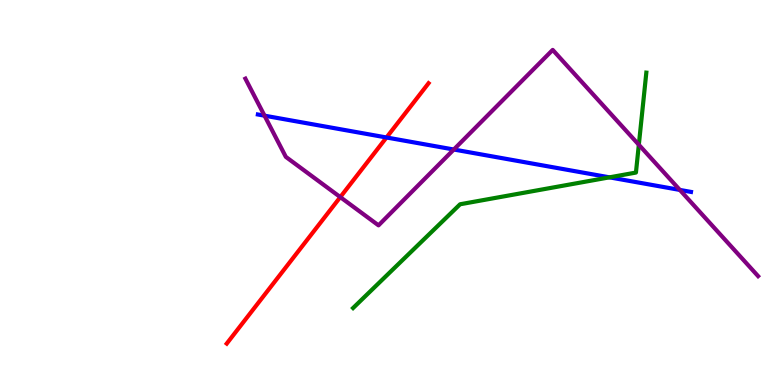[{'lines': ['blue', 'red'], 'intersections': [{'x': 4.99, 'y': 6.43}]}, {'lines': ['green', 'red'], 'intersections': []}, {'lines': ['purple', 'red'], 'intersections': [{'x': 4.39, 'y': 4.88}]}, {'lines': ['blue', 'green'], 'intersections': [{'x': 7.86, 'y': 5.39}]}, {'lines': ['blue', 'purple'], 'intersections': [{'x': 3.41, 'y': 7.0}, {'x': 5.86, 'y': 6.12}, {'x': 8.77, 'y': 5.07}]}, {'lines': ['green', 'purple'], 'intersections': [{'x': 8.24, 'y': 6.24}]}]